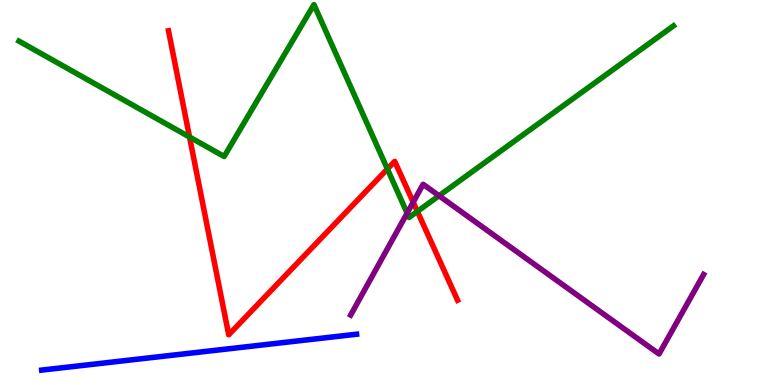[{'lines': ['blue', 'red'], 'intersections': []}, {'lines': ['green', 'red'], 'intersections': [{'x': 2.45, 'y': 6.44}, {'x': 5.0, 'y': 5.61}, {'x': 5.39, 'y': 4.51}]}, {'lines': ['purple', 'red'], 'intersections': [{'x': 5.33, 'y': 4.75}]}, {'lines': ['blue', 'green'], 'intersections': []}, {'lines': ['blue', 'purple'], 'intersections': []}, {'lines': ['green', 'purple'], 'intersections': [{'x': 5.25, 'y': 4.46}, {'x': 5.66, 'y': 4.92}]}]